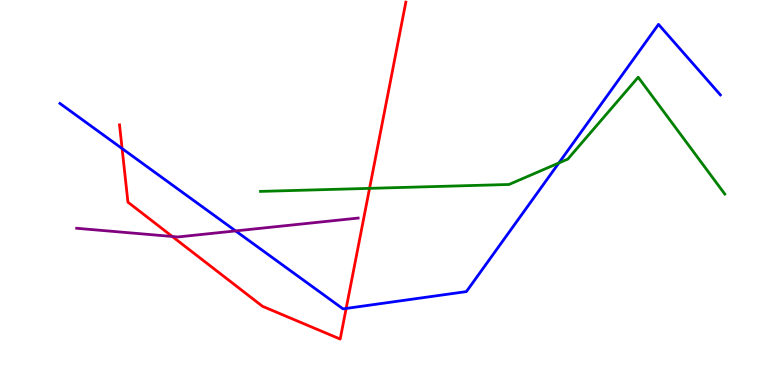[{'lines': ['blue', 'red'], 'intersections': [{'x': 1.58, 'y': 6.14}, {'x': 4.47, 'y': 1.99}]}, {'lines': ['green', 'red'], 'intersections': [{'x': 4.77, 'y': 5.11}]}, {'lines': ['purple', 'red'], 'intersections': [{'x': 2.22, 'y': 3.86}]}, {'lines': ['blue', 'green'], 'intersections': [{'x': 7.21, 'y': 5.77}]}, {'lines': ['blue', 'purple'], 'intersections': [{'x': 3.04, 'y': 4.0}]}, {'lines': ['green', 'purple'], 'intersections': []}]